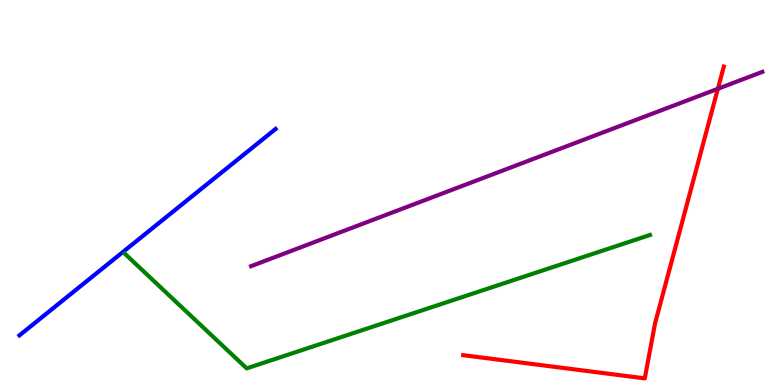[{'lines': ['blue', 'red'], 'intersections': []}, {'lines': ['green', 'red'], 'intersections': []}, {'lines': ['purple', 'red'], 'intersections': [{'x': 9.26, 'y': 7.69}]}, {'lines': ['blue', 'green'], 'intersections': []}, {'lines': ['blue', 'purple'], 'intersections': []}, {'lines': ['green', 'purple'], 'intersections': []}]